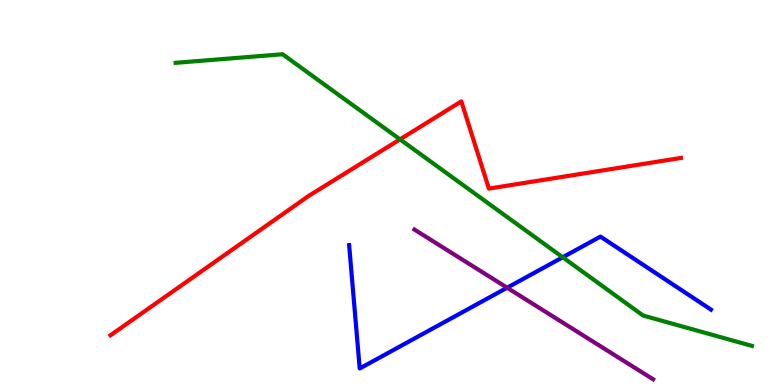[{'lines': ['blue', 'red'], 'intersections': []}, {'lines': ['green', 'red'], 'intersections': [{'x': 5.16, 'y': 6.38}]}, {'lines': ['purple', 'red'], 'intersections': []}, {'lines': ['blue', 'green'], 'intersections': [{'x': 7.26, 'y': 3.32}]}, {'lines': ['blue', 'purple'], 'intersections': [{'x': 6.54, 'y': 2.53}]}, {'lines': ['green', 'purple'], 'intersections': []}]